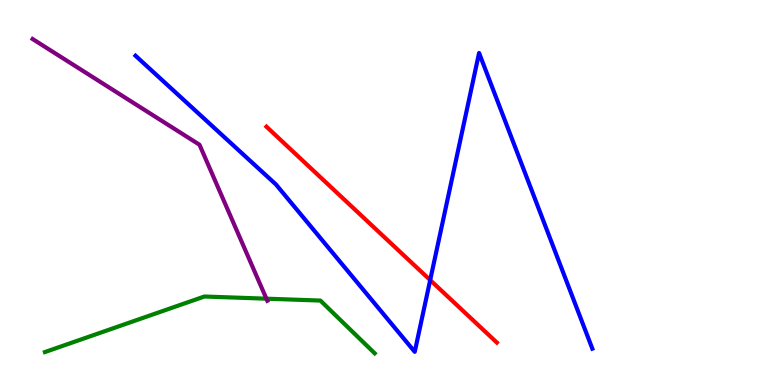[{'lines': ['blue', 'red'], 'intersections': [{'x': 5.55, 'y': 2.72}]}, {'lines': ['green', 'red'], 'intersections': []}, {'lines': ['purple', 'red'], 'intersections': []}, {'lines': ['blue', 'green'], 'intersections': []}, {'lines': ['blue', 'purple'], 'intersections': []}, {'lines': ['green', 'purple'], 'intersections': [{'x': 3.44, 'y': 2.24}]}]